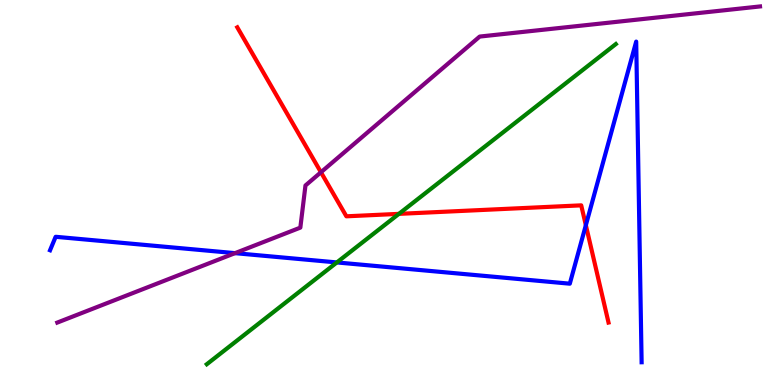[{'lines': ['blue', 'red'], 'intersections': [{'x': 7.56, 'y': 4.15}]}, {'lines': ['green', 'red'], 'intersections': [{'x': 5.15, 'y': 4.45}]}, {'lines': ['purple', 'red'], 'intersections': [{'x': 4.14, 'y': 5.53}]}, {'lines': ['blue', 'green'], 'intersections': [{'x': 4.35, 'y': 3.18}]}, {'lines': ['blue', 'purple'], 'intersections': [{'x': 3.03, 'y': 3.42}]}, {'lines': ['green', 'purple'], 'intersections': []}]